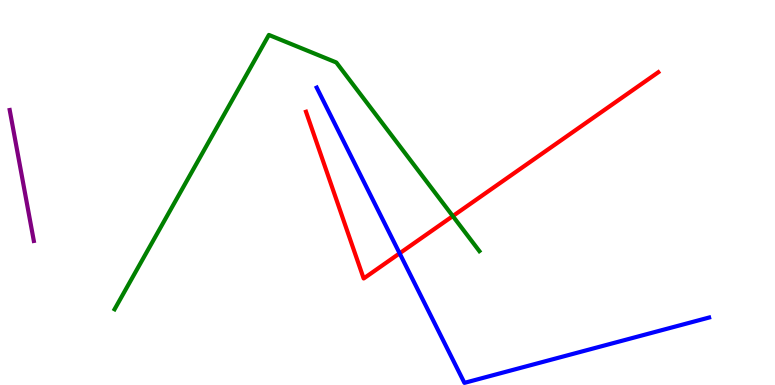[{'lines': ['blue', 'red'], 'intersections': [{'x': 5.16, 'y': 3.42}]}, {'lines': ['green', 'red'], 'intersections': [{'x': 5.84, 'y': 4.39}]}, {'lines': ['purple', 'red'], 'intersections': []}, {'lines': ['blue', 'green'], 'intersections': []}, {'lines': ['blue', 'purple'], 'intersections': []}, {'lines': ['green', 'purple'], 'intersections': []}]